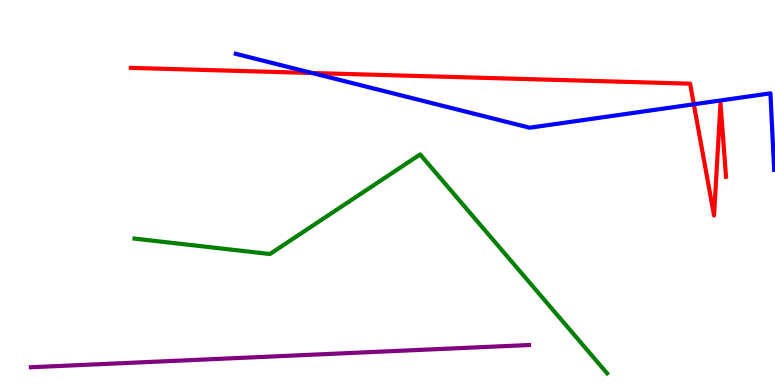[{'lines': ['blue', 'red'], 'intersections': [{'x': 4.03, 'y': 8.1}, {'x': 8.95, 'y': 7.29}]}, {'lines': ['green', 'red'], 'intersections': []}, {'lines': ['purple', 'red'], 'intersections': []}, {'lines': ['blue', 'green'], 'intersections': []}, {'lines': ['blue', 'purple'], 'intersections': []}, {'lines': ['green', 'purple'], 'intersections': []}]